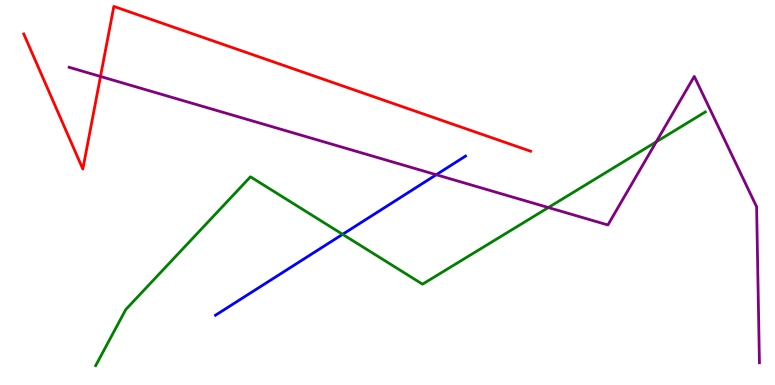[{'lines': ['blue', 'red'], 'intersections': []}, {'lines': ['green', 'red'], 'intersections': []}, {'lines': ['purple', 'red'], 'intersections': [{'x': 1.3, 'y': 8.01}]}, {'lines': ['blue', 'green'], 'intersections': [{'x': 4.42, 'y': 3.91}]}, {'lines': ['blue', 'purple'], 'intersections': [{'x': 5.63, 'y': 5.46}]}, {'lines': ['green', 'purple'], 'intersections': [{'x': 7.08, 'y': 4.61}, {'x': 8.47, 'y': 6.32}]}]